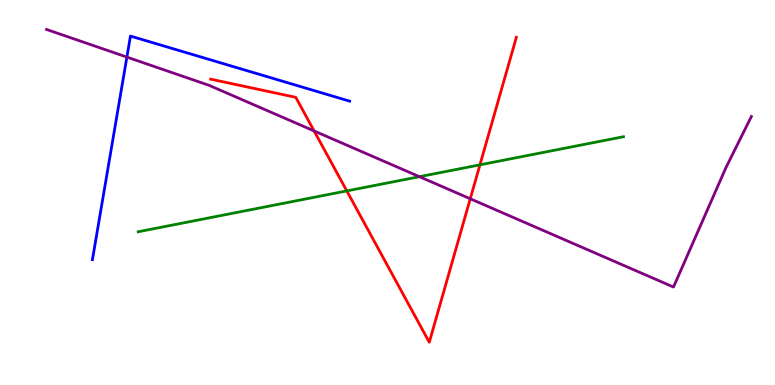[{'lines': ['blue', 'red'], 'intersections': []}, {'lines': ['green', 'red'], 'intersections': [{'x': 4.47, 'y': 5.04}, {'x': 6.19, 'y': 5.72}]}, {'lines': ['purple', 'red'], 'intersections': [{'x': 4.05, 'y': 6.6}, {'x': 6.07, 'y': 4.84}]}, {'lines': ['blue', 'green'], 'intersections': []}, {'lines': ['blue', 'purple'], 'intersections': [{'x': 1.64, 'y': 8.52}]}, {'lines': ['green', 'purple'], 'intersections': [{'x': 5.41, 'y': 5.41}]}]